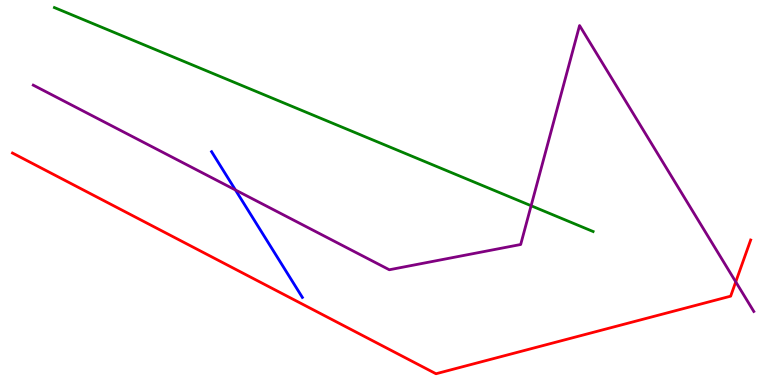[{'lines': ['blue', 'red'], 'intersections': []}, {'lines': ['green', 'red'], 'intersections': []}, {'lines': ['purple', 'red'], 'intersections': [{'x': 9.49, 'y': 2.68}]}, {'lines': ['blue', 'green'], 'intersections': []}, {'lines': ['blue', 'purple'], 'intersections': [{'x': 3.04, 'y': 5.07}]}, {'lines': ['green', 'purple'], 'intersections': [{'x': 6.85, 'y': 4.66}]}]